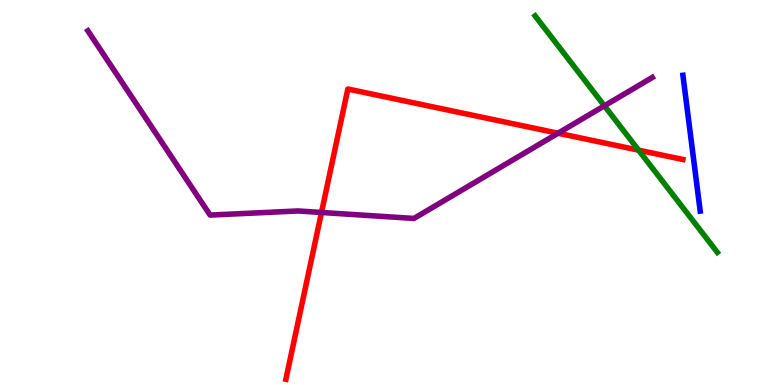[{'lines': ['blue', 'red'], 'intersections': []}, {'lines': ['green', 'red'], 'intersections': [{'x': 8.24, 'y': 6.1}]}, {'lines': ['purple', 'red'], 'intersections': [{'x': 4.15, 'y': 4.48}, {'x': 7.2, 'y': 6.54}]}, {'lines': ['blue', 'green'], 'intersections': []}, {'lines': ['blue', 'purple'], 'intersections': []}, {'lines': ['green', 'purple'], 'intersections': [{'x': 7.8, 'y': 7.25}]}]